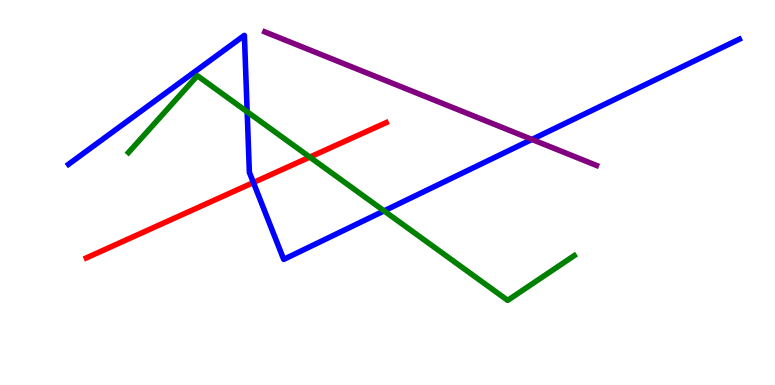[{'lines': ['blue', 'red'], 'intersections': [{'x': 3.27, 'y': 5.26}]}, {'lines': ['green', 'red'], 'intersections': [{'x': 4.0, 'y': 5.92}]}, {'lines': ['purple', 'red'], 'intersections': []}, {'lines': ['blue', 'green'], 'intersections': [{'x': 3.19, 'y': 7.1}, {'x': 4.96, 'y': 4.52}]}, {'lines': ['blue', 'purple'], 'intersections': [{'x': 6.86, 'y': 6.38}]}, {'lines': ['green', 'purple'], 'intersections': []}]